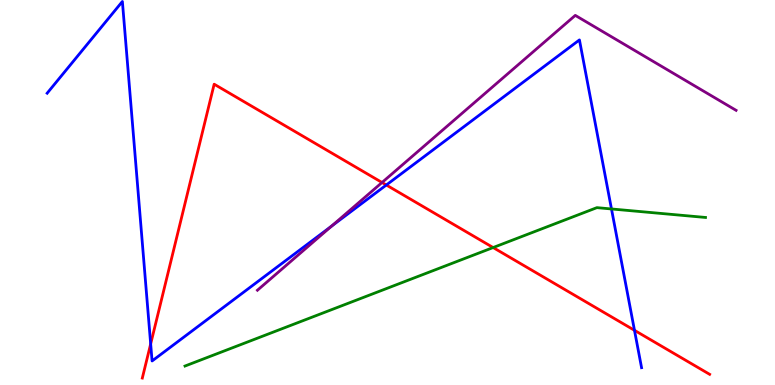[{'lines': ['blue', 'red'], 'intersections': [{'x': 1.94, 'y': 1.07}, {'x': 4.98, 'y': 5.19}, {'x': 8.19, 'y': 1.42}]}, {'lines': ['green', 'red'], 'intersections': [{'x': 6.36, 'y': 3.57}]}, {'lines': ['purple', 'red'], 'intersections': [{'x': 4.93, 'y': 5.26}]}, {'lines': ['blue', 'green'], 'intersections': [{'x': 7.89, 'y': 4.57}]}, {'lines': ['blue', 'purple'], 'intersections': [{'x': 4.28, 'y': 4.12}]}, {'lines': ['green', 'purple'], 'intersections': []}]